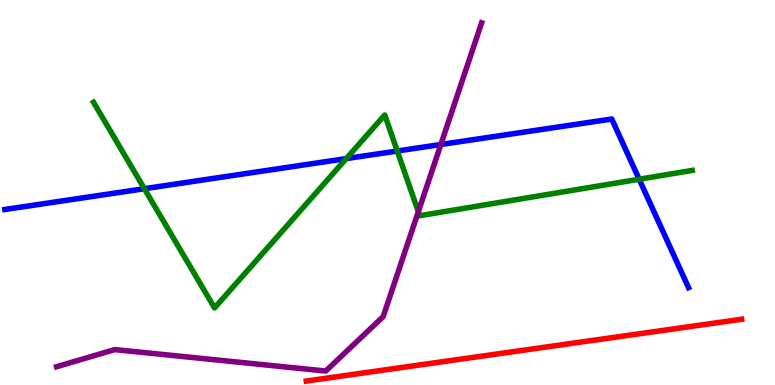[{'lines': ['blue', 'red'], 'intersections': []}, {'lines': ['green', 'red'], 'intersections': []}, {'lines': ['purple', 'red'], 'intersections': []}, {'lines': ['blue', 'green'], 'intersections': [{'x': 1.86, 'y': 5.1}, {'x': 4.47, 'y': 5.88}, {'x': 5.13, 'y': 6.08}, {'x': 8.25, 'y': 5.34}]}, {'lines': ['blue', 'purple'], 'intersections': [{'x': 5.69, 'y': 6.25}]}, {'lines': ['green', 'purple'], 'intersections': [{'x': 5.4, 'y': 4.5}]}]